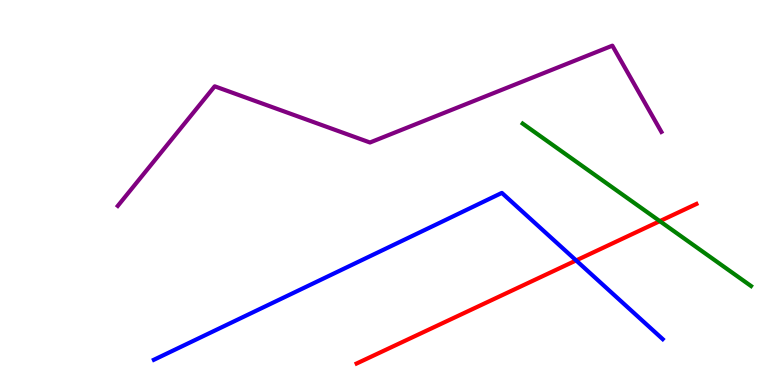[{'lines': ['blue', 'red'], 'intersections': [{'x': 7.43, 'y': 3.24}]}, {'lines': ['green', 'red'], 'intersections': [{'x': 8.51, 'y': 4.26}]}, {'lines': ['purple', 'red'], 'intersections': []}, {'lines': ['blue', 'green'], 'intersections': []}, {'lines': ['blue', 'purple'], 'intersections': []}, {'lines': ['green', 'purple'], 'intersections': []}]